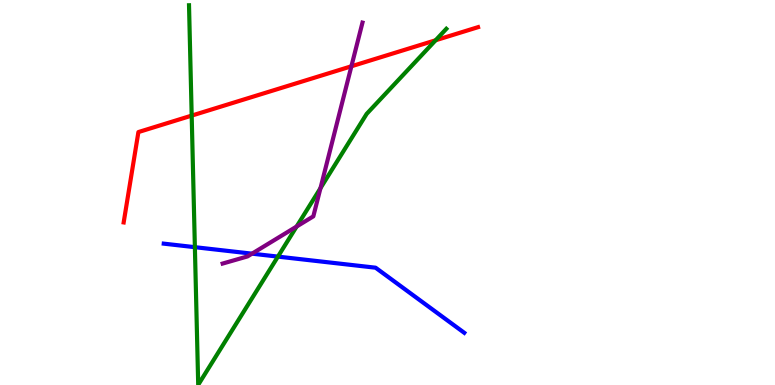[{'lines': ['blue', 'red'], 'intersections': []}, {'lines': ['green', 'red'], 'intersections': [{'x': 2.47, 'y': 7.0}, {'x': 5.62, 'y': 8.95}]}, {'lines': ['purple', 'red'], 'intersections': [{'x': 4.53, 'y': 8.28}]}, {'lines': ['blue', 'green'], 'intersections': [{'x': 2.51, 'y': 3.58}, {'x': 3.59, 'y': 3.33}]}, {'lines': ['blue', 'purple'], 'intersections': [{'x': 3.25, 'y': 3.41}]}, {'lines': ['green', 'purple'], 'intersections': [{'x': 3.83, 'y': 4.12}, {'x': 4.14, 'y': 5.11}]}]